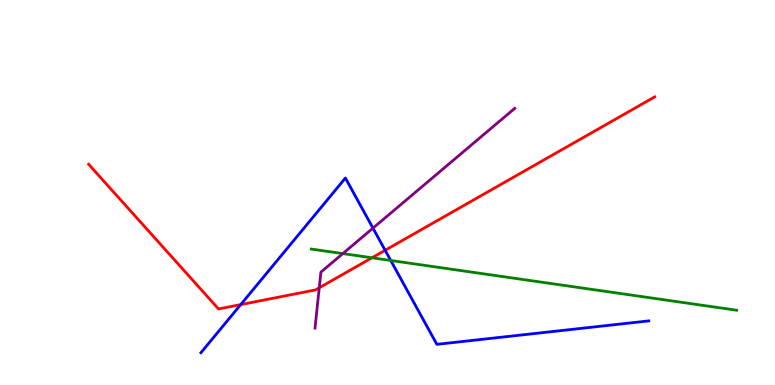[{'lines': ['blue', 'red'], 'intersections': [{'x': 3.11, 'y': 2.09}, {'x': 4.97, 'y': 3.5}]}, {'lines': ['green', 'red'], 'intersections': [{'x': 4.8, 'y': 3.3}]}, {'lines': ['purple', 'red'], 'intersections': [{'x': 4.12, 'y': 2.53}]}, {'lines': ['blue', 'green'], 'intersections': [{'x': 5.04, 'y': 3.23}]}, {'lines': ['blue', 'purple'], 'intersections': [{'x': 4.81, 'y': 4.07}]}, {'lines': ['green', 'purple'], 'intersections': [{'x': 4.42, 'y': 3.41}]}]